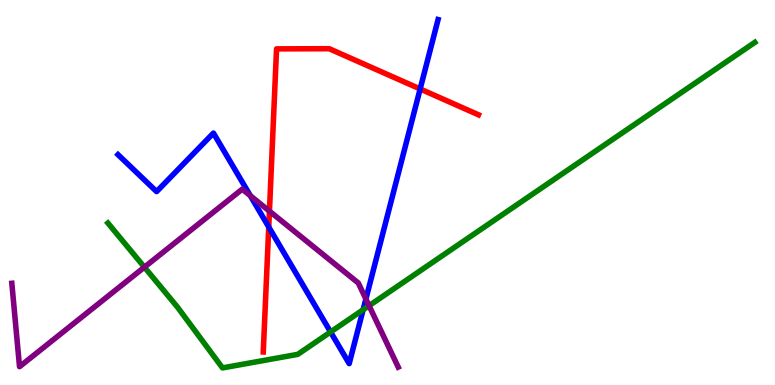[{'lines': ['blue', 'red'], 'intersections': [{'x': 3.47, 'y': 4.1}, {'x': 5.42, 'y': 7.69}]}, {'lines': ['green', 'red'], 'intersections': []}, {'lines': ['purple', 'red'], 'intersections': [{'x': 3.48, 'y': 4.52}]}, {'lines': ['blue', 'green'], 'intersections': [{'x': 4.27, 'y': 1.38}, {'x': 4.69, 'y': 1.95}]}, {'lines': ['blue', 'purple'], 'intersections': [{'x': 3.23, 'y': 4.92}, {'x': 4.72, 'y': 2.23}]}, {'lines': ['green', 'purple'], 'intersections': [{'x': 1.86, 'y': 3.06}, {'x': 4.76, 'y': 2.06}]}]